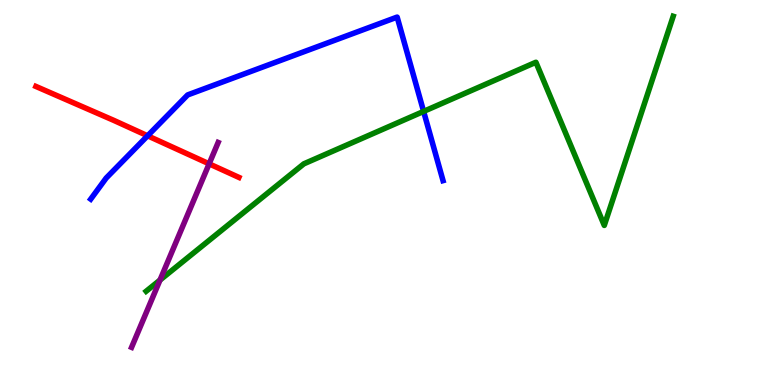[{'lines': ['blue', 'red'], 'intersections': [{'x': 1.9, 'y': 6.47}]}, {'lines': ['green', 'red'], 'intersections': []}, {'lines': ['purple', 'red'], 'intersections': [{'x': 2.7, 'y': 5.74}]}, {'lines': ['blue', 'green'], 'intersections': [{'x': 5.47, 'y': 7.11}]}, {'lines': ['blue', 'purple'], 'intersections': []}, {'lines': ['green', 'purple'], 'intersections': [{'x': 2.06, 'y': 2.73}]}]